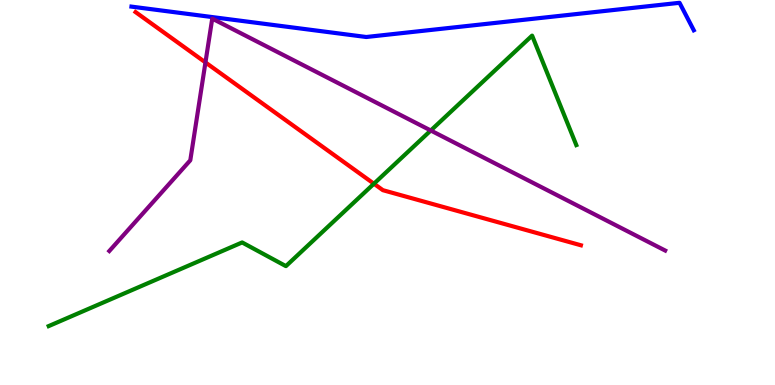[{'lines': ['blue', 'red'], 'intersections': []}, {'lines': ['green', 'red'], 'intersections': [{'x': 4.82, 'y': 5.23}]}, {'lines': ['purple', 'red'], 'intersections': [{'x': 2.65, 'y': 8.38}]}, {'lines': ['blue', 'green'], 'intersections': []}, {'lines': ['blue', 'purple'], 'intersections': []}, {'lines': ['green', 'purple'], 'intersections': [{'x': 5.56, 'y': 6.61}]}]